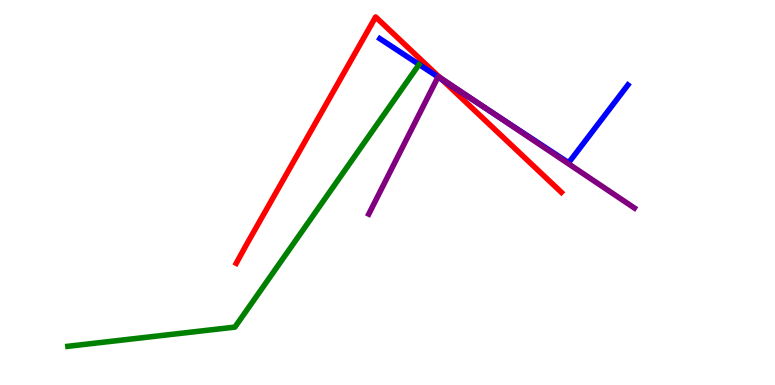[{'lines': ['blue', 'red'], 'intersections': [{'x': 5.7, 'y': 7.94}]}, {'lines': ['green', 'red'], 'intersections': []}, {'lines': ['purple', 'red'], 'intersections': [{'x': 5.67, 'y': 8.0}]}, {'lines': ['blue', 'green'], 'intersections': []}, {'lines': ['blue', 'purple'], 'intersections': [{'x': 5.65, 'y': 8.0}, {'x': 6.29, 'y': 7.15}]}, {'lines': ['green', 'purple'], 'intersections': []}]